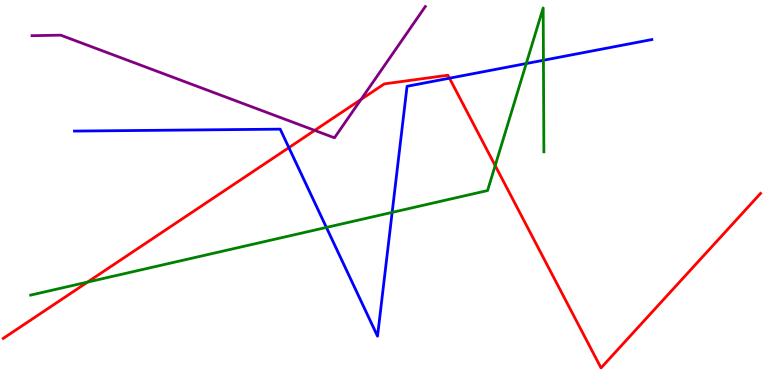[{'lines': ['blue', 'red'], 'intersections': [{'x': 3.73, 'y': 6.17}, {'x': 5.8, 'y': 7.97}]}, {'lines': ['green', 'red'], 'intersections': [{'x': 1.13, 'y': 2.67}, {'x': 6.39, 'y': 5.7}]}, {'lines': ['purple', 'red'], 'intersections': [{'x': 4.06, 'y': 6.61}, {'x': 4.66, 'y': 7.42}]}, {'lines': ['blue', 'green'], 'intersections': [{'x': 4.21, 'y': 4.09}, {'x': 5.06, 'y': 4.48}, {'x': 6.79, 'y': 8.35}, {'x': 7.01, 'y': 8.43}]}, {'lines': ['blue', 'purple'], 'intersections': []}, {'lines': ['green', 'purple'], 'intersections': []}]